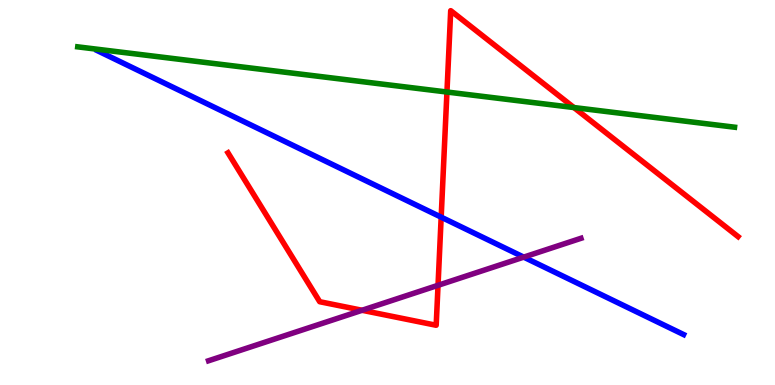[{'lines': ['blue', 'red'], 'intersections': [{'x': 5.69, 'y': 4.36}]}, {'lines': ['green', 'red'], 'intersections': [{'x': 5.77, 'y': 7.61}, {'x': 7.41, 'y': 7.21}]}, {'lines': ['purple', 'red'], 'intersections': [{'x': 4.67, 'y': 1.94}, {'x': 5.65, 'y': 2.59}]}, {'lines': ['blue', 'green'], 'intersections': []}, {'lines': ['blue', 'purple'], 'intersections': [{'x': 6.76, 'y': 3.32}]}, {'lines': ['green', 'purple'], 'intersections': []}]